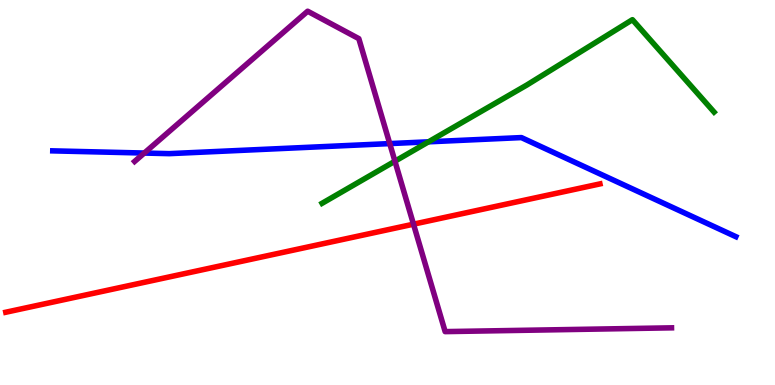[{'lines': ['blue', 'red'], 'intersections': []}, {'lines': ['green', 'red'], 'intersections': []}, {'lines': ['purple', 'red'], 'intersections': [{'x': 5.34, 'y': 4.18}]}, {'lines': ['blue', 'green'], 'intersections': [{'x': 5.53, 'y': 6.32}]}, {'lines': ['blue', 'purple'], 'intersections': [{'x': 1.86, 'y': 6.02}, {'x': 5.03, 'y': 6.27}]}, {'lines': ['green', 'purple'], 'intersections': [{'x': 5.1, 'y': 5.81}]}]